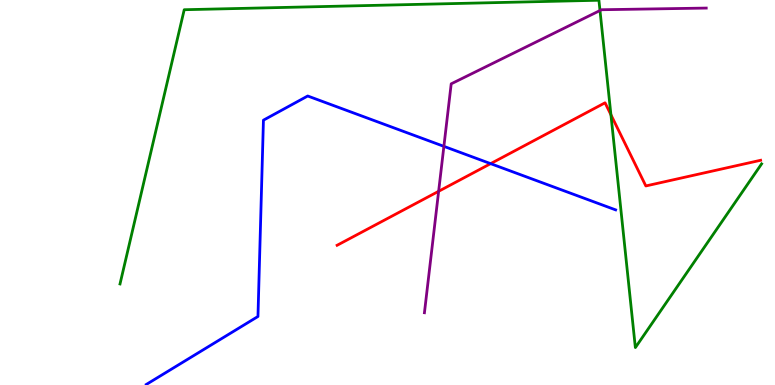[{'lines': ['blue', 'red'], 'intersections': [{'x': 6.33, 'y': 5.75}]}, {'lines': ['green', 'red'], 'intersections': [{'x': 7.88, 'y': 7.02}]}, {'lines': ['purple', 'red'], 'intersections': [{'x': 5.66, 'y': 5.03}]}, {'lines': ['blue', 'green'], 'intersections': []}, {'lines': ['blue', 'purple'], 'intersections': [{'x': 5.73, 'y': 6.2}]}, {'lines': ['green', 'purple'], 'intersections': [{'x': 7.74, 'y': 9.73}]}]